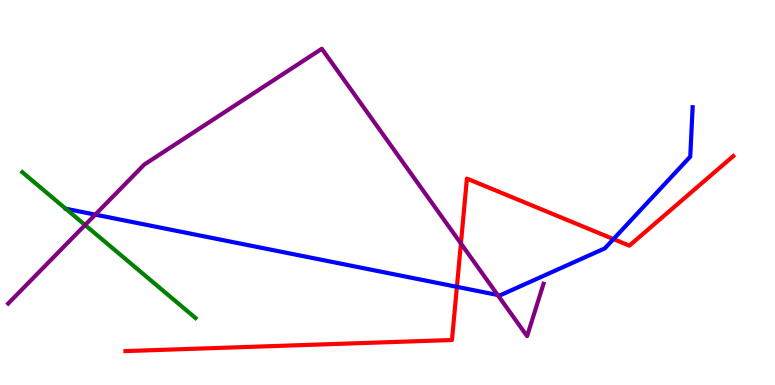[{'lines': ['blue', 'red'], 'intersections': [{'x': 5.9, 'y': 2.55}, {'x': 7.92, 'y': 3.79}]}, {'lines': ['green', 'red'], 'intersections': []}, {'lines': ['purple', 'red'], 'intersections': [{'x': 5.95, 'y': 3.68}]}, {'lines': ['blue', 'green'], 'intersections': []}, {'lines': ['blue', 'purple'], 'intersections': [{'x': 1.23, 'y': 4.43}, {'x': 6.42, 'y': 2.34}]}, {'lines': ['green', 'purple'], 'intersections': [{'x': 1.1, 'y': 4.16}]}]